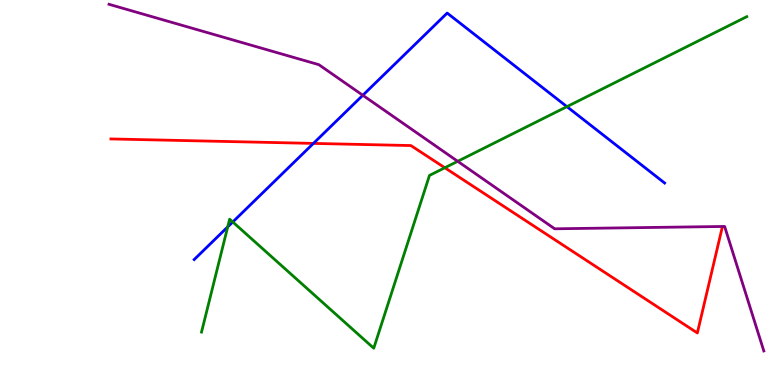[{'lines': ['blue', 'red'], 'intersections': [{'x': 4.04, 'y': 6.28}]}, {'lines': ['green', 'red'], 'intersections': [{'x': 5.74, 'y': 5.64}]}, {'lines': ['purple', 'red'], 'intersections': []}, {'lines': ['blue', 'green'], 'intersections': [{'x': 2.94, 'y': 4.11}, {'x': 3.0, 'y': 4.23}, {'x': 7.32, 'y': 7.23}]}, {'lines': ['blue', 'purple'], 'intersections': [{'x': 4.68, 'y': 7.53}]}, {'lines': ['green', 'purple'], 'intersections': [{'x': 5.91, 'y': 5.81}]}]